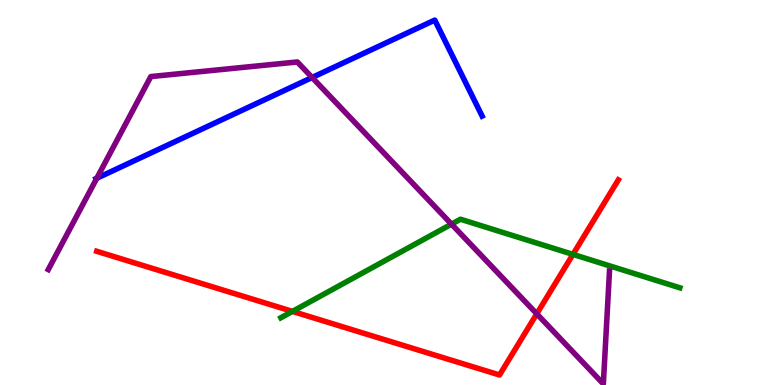[{'lines': ['blue', 'red'], 'intersections': []}, {'lines': ['green', 'red'], 'intersections': [{'x': 3.77, 'y': 1.91}, {'x': 7.39, 'y': 3.39}]}, {'lines': ['purple', 'red'], 'intersections': [{'x': 6.93, 'y': 1.85}]}, {'lines': ['blue', 'green'], 'intersections': []}, {'lines': ['blue', 'purple'], 'intersections': [{'x': 1.25, 'y': 5.37}, {'x': 4.03, 'y': 7.99}]}, {'lines': ['green', 'purple'], 'intersections': [{'x': 5.83, 'y': 4.18}]}]